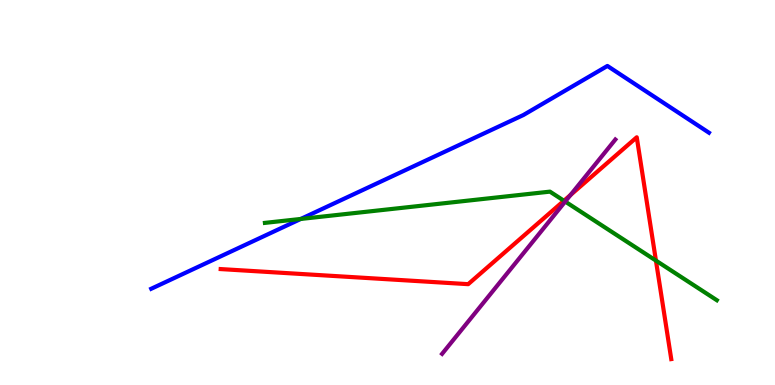[{'lines': ['blue', 'red'], 'intersections': []}, {'lines': ['green', 'red'], 'intersections': [{'x': 7.28, 'y': 4.79}, {'x': 8.46, 'y': 3.23}]}, {'lines': ['purple', 'red'], 'intersections': [{'x': 7.36, 'y': 4.93}]}, {'lines': ['blue', 'green'], 'intersections': [{'x': 3.88, 'y': 4.31}]}, {'lines': ['blue', 'purple'], 'intersections': []}, {'lines': ['green', 'purple'], 'intersections': [{'x': 7.29, 'y': 4.76}]}]